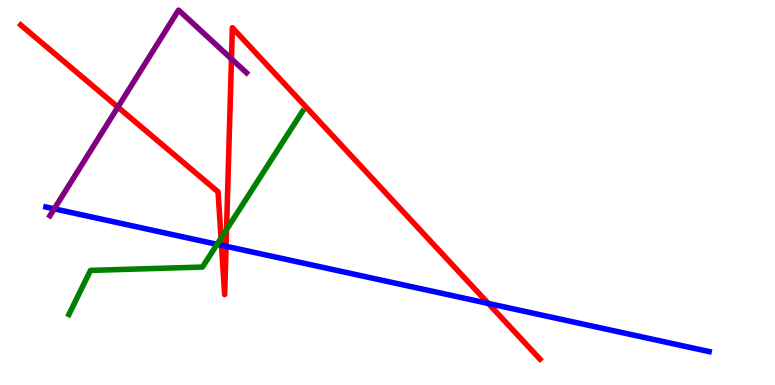[{'lines': ['blue', 'red'], 'intersections': [{'x': 2.86, 'y': 3.63}, {'x': 2.92, 'y': 3.6}, {'x': 6.3, 'y': 2.12}]}, {'lines': ['green', 'red'], 'intersections': [{'x': 2.85, 'y': 3.81}, {'x': 2.92, 'y': 4.04}]}, {'lines': ['purple', 'red'], 'intersections': [{'x': 1.52, 'y': 7.22}, {'x': 2.99, 'y': 8.47}]}, {'lines': ['blue', 'green'], 'intersections': [{'x': 2.8, 'y': 3.65}]}, {'lines': ['blue', 'purple'], 'intersections': [{'x': 0.7, 'y': 4.58}]}, {'lines': ['green', 'purple'], 'intersections': []}]